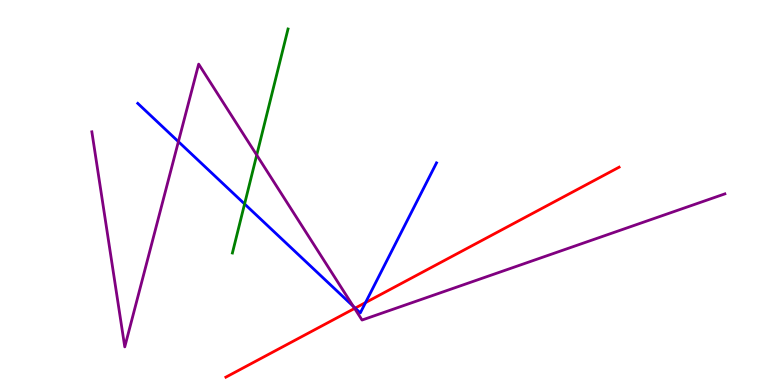[{'lines': ['blue', 'red'], 'intersections': [{'x': 4.58, 'y': 2.0}, {'x': 4.72, 'y': 2.14}]}, {'lines': ['green', 'red'], 'intersections': []}, {'lines': ['purple', 'red'], 'intersections': [{'x': 4.58, 'y': 1.99}]}, {'lines': ['blue', 'green'], 'intersections': [{'x': 3.16, 'y': 4.7}]}, {'lines': ['blue', 'purple'], 'intersections': [{'x': 2.3, 'y': 6.32}, {'x': 4.56, 'y': 2.04}]}, {'lines': ['green', 'purple'], 'intersections': [{'x': 3.31, 'y': 5.97}]}]